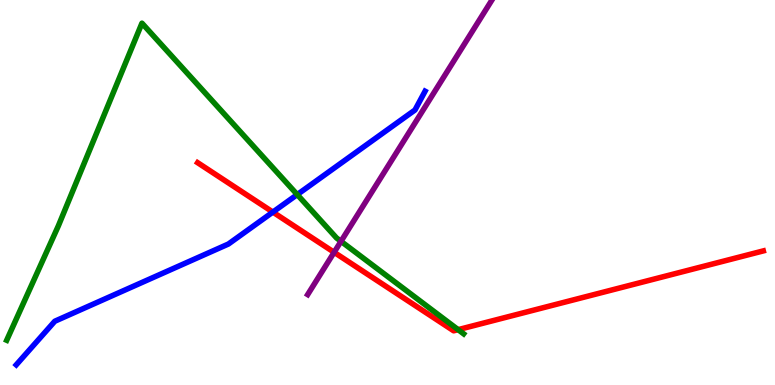[{'lines': ['blue', 'red'], 'intersections': [{'x': 3.52, 'y': 4.49}]}, {'lines': ['green', 'red'], 'intersections': [{'x': 5.91, 'y': 1.44}]}, {'lines': ['purple', 'red'], 'intersections': [{'x': 4.31, 'y': 3.45}]}, {'lines': ['blue', 'green'], 'intersections': [{'x': 3.84, 'y': 4.95}]}, {'lines': ['blue', 'purple'], 'intersections': []}, {'lines': ['green', 'purple'], 'intersections': [{'x': 4.4, 'y': 3.73}]}]